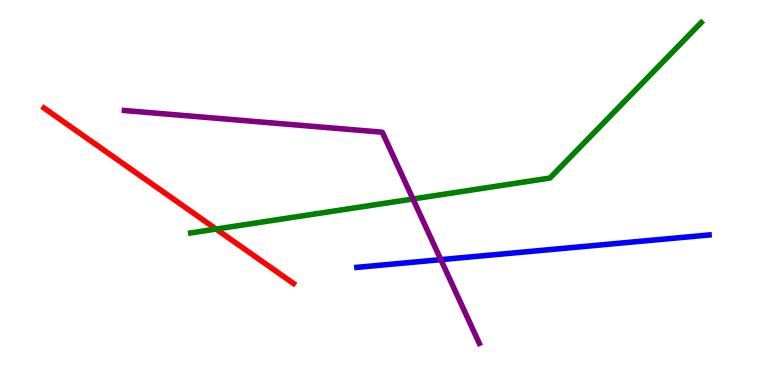[{'lines': ['blue', 'red'], 'intersections': []}, {'lines': ['green', 'red'], 'intersections': [{'x': 2.79, 'y': 4.05}]}, {'lines': ['purple', 'red'], 'intersections': []}, {'lines': ['blue', 'green'], 'intersections': []}, {'lines': ['blue', 'purple'], 'intersections': [{'x': 5.69, 'y': 3.26}]}, {'lines': ['green', 'purple'], 'intersections': [{'x': 5.33, 'y': 4.83}]}]